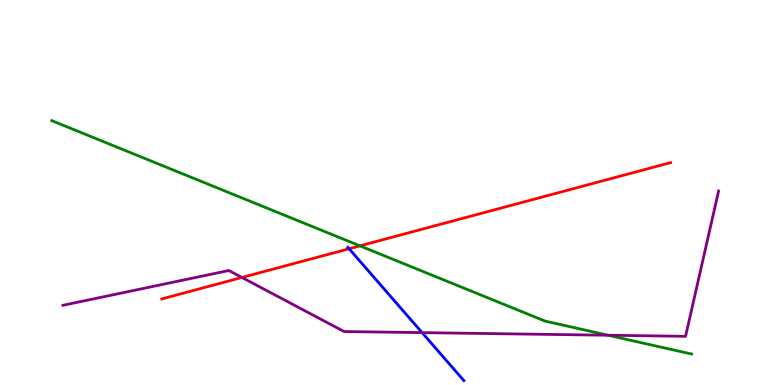[{'lines': ['blue', 'red'], 'intersections': [{'x': 4.5, 'y': 3.54}]}, {'lines': ['green', 'red'], 'intersections': [{'x': 4.64, 'y': 3.61}]}, {'lines': ['purple', 'red'], 'intersections': [{'x': 3.12, 'y': 2.79}]}, {'lines': ['blue', 'green'], 'intersections': []}, {'lines': ['blue', 'purple'], 'intersections': [{'x': 5.45, 'y': 1.36}]}, {'lines': ['green', 'purple'], 'intersections': [{'x': 7.85, 'y': 1.29}]}]